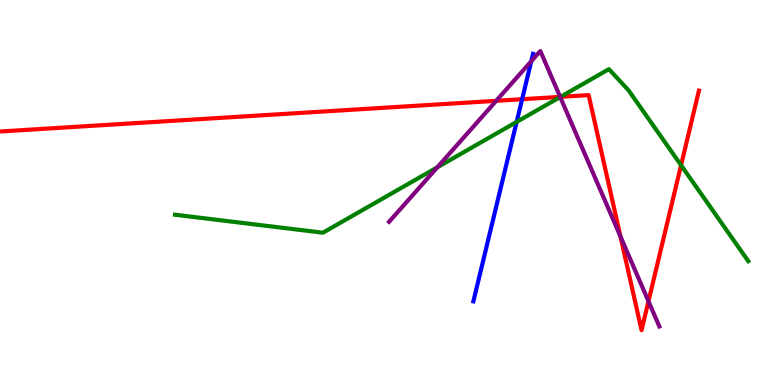[{'lines': ['blue', 'red'], 'intersections': [{'x': 6.74, 'y': 7.42}]}, {'lines': ['green', 'red'], 'intersections': [{'x': 7.23, 'y': 7.48}, {'x': 8.79, 'y': 5.71}]}, {'lines': ['purple', 'red'], 'intersections': [{'x': 6.4, 'y': 7.38}, {'x': 7.23, 'y': 7.48}, {'x': 8.01, 'y': 3.86}, {'x': 8.37, 'y': 2.17}]}, {'lines': ['blue', 'green'], 'intersections': [{'x': 6.67, 'y': 6.83}]}, {'lines': ['blue', 'purple'], 'intersections': [{'x': 6.86, 'y': 8.41}]}, {'lines': ['green', 'purple'], 'intersections': [{'x': 5.64, 'y': 5.66}, {'x': 7.23, 'y': 7.48}]}]